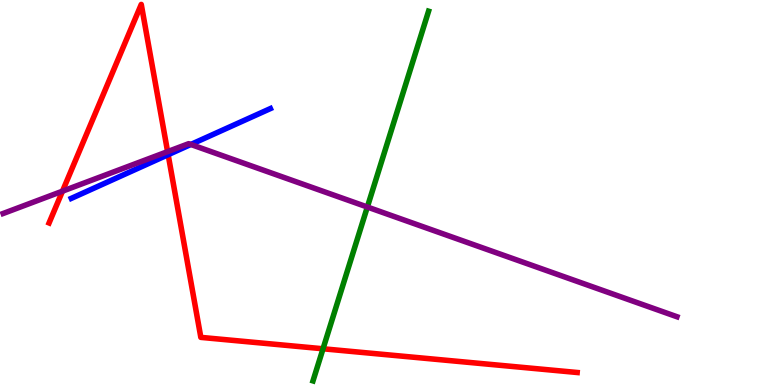[{'lines': ['blue', 'red'], 'intersections': [{'x': 2.17, 'y': 5.98}]}, {'lines': ['green', 'red'], 'intersections': [{'x': 4.17, 'y': 0.941}]}, {'lines': ['purple', 'red'], 'intersections': [{'x': 0.806, 'y': 5.03}, {'x': 2.16, 'y': 6.06}]}, {'lines': ['blue', 'green'], 'intersections': []}, {'lines': ['blue', 'purple'], 'intersections': [{'x': 2.46, 'y': 6.25}]}, {'lines': ['green', 'purple'], 'intersections': [{'x': 4.74, 'y': 4.62}]}]